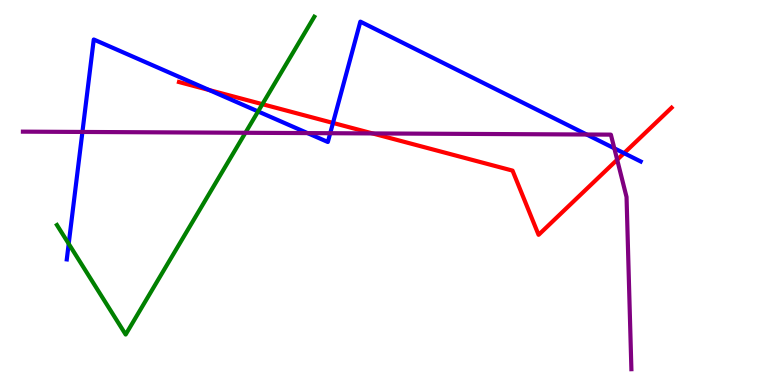[{'lines': ['blue', 'red'], 'intersections': [{'x': 2.7, 'y': 7.66}, {'x': 4.3, 'y': 6.81}, {'x': 8.05, 'y': 6.02}]}, {'lines': ['green', 'red'], 'intersections': [{'x': 3.39, 'y': 7.29}]}, {'lines': ['purple', 'red'], 'intersections': [{'x': 4.81, 'y': 6.53}, {'x': 7.96, 'y': 5.85}]}, {'lines': ['blue', 'green'], 'intersections': [{'x': 0.886, 'y': 3.67}, {'x': 3.33, 'y': 7.11}]}, {'lines': ['blue', 'purple'], 'intersections': [{'x': 1.06, 'y': 6.57}, {'x': 3.97, 'y': 6.54}, {'x': 4.26, 'y': 6.54}, {'x': 7.57, 'y': 6.51}, {'x': 7.93, 'y': 6.15}]}, {'lines': ['green', 'purple'], 'intersections': [{'x': 3.17, 'y': 6.55}]}]